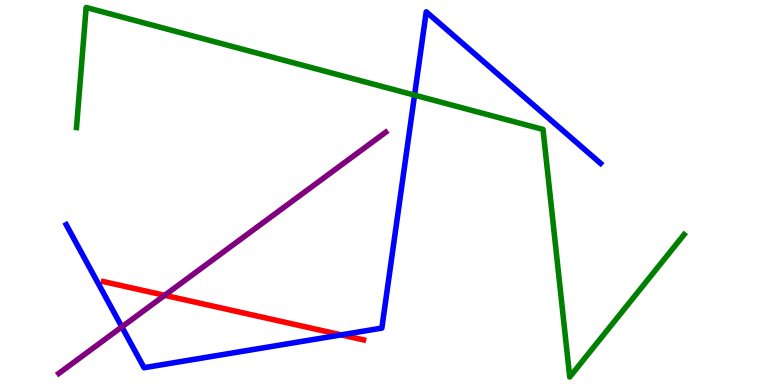[{'lines': ['blue', 'red'], 'intersections': [{'x': 4.4, 'y': 1.3}]}, {'lines': ['green', 'red'], 'intersections': []}, {'lines': ['purple', 'red'], 'intersections': [{'x': 2.12, 'y': 2.33}]}, {'lines': ['blue', 'green'], 'intersections': [{'x': 5.35, 'y': 7.53}]}, {'lines': ['blue', 'purple'], 'intersections': [{'x': 1.57, 'y': 1.51}]}, {'lines': ['green', 'purple'], 'intersections': []}]